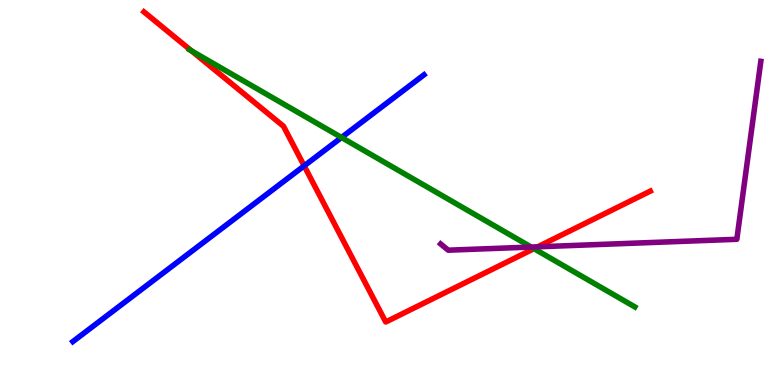[{'lines': ['blue', 'red'], 'intersections': [{'x': 3.92, 'y': 5.69}]}, {'lines': ['green', 'red'], 'intersections': [{'x': 2.47, 'y': 8.68}, {'x': 6.89, 'y': 3.54}]}, {'lines': ['purple', 'red'], 'intersections': [{'x': 6.94, 'y': 3.59}]}, {'lines': ['blue', 'green'], 'intersections': [{'x': 4.41, 'y': 6.43}]}, {'lines': ['blue', 'purple'], 'intersections': []}, {'lines': ['green', 'purple'], 'intersections': [{'x': 6.85, 'y': 3.58}]}]